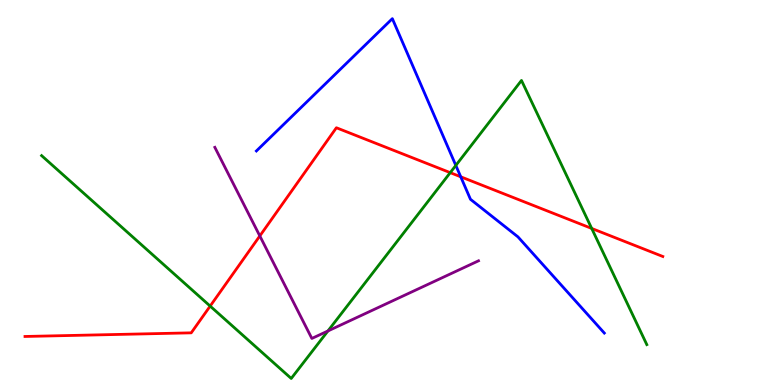[{'lines': ['blue', 'red'], 'intersections': [{'x': 5.95, 'y': 5.41}]}, {'lines': ['green', 'red'], 'intersections': [{'x': 2.71, 'y': 2.05}, {'x': 5.81, 'y': 5.52}, {'x': 7.63, 'y': 4.07}]}, {'lines': ['purple', 'red'], 'intersections': [{'x': 3.35, 'y': 3.87}]}, {'lines': ['blue', 'green'], 'intersections': [{'x': 5.88, 'y': 5.7}]}, {'lines': ['blue', 'purple'], 'intersections': []}, {'lines': ['green', 'purple'], 'intersections': [{'x': 4.23, 'y': 1.4}]}]